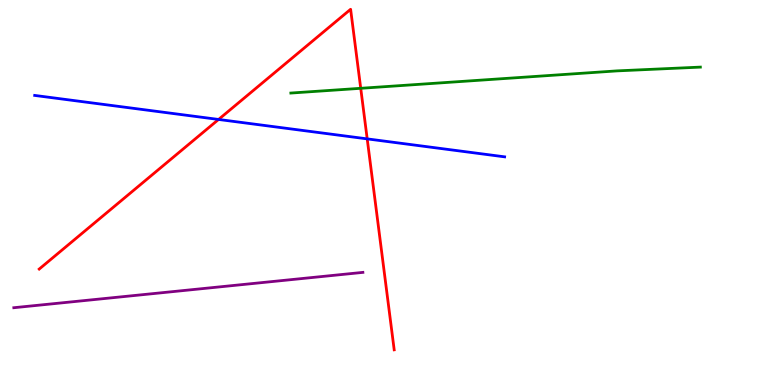[{'lines': ['blue', 'red'], 'intersections': [{'x': 2.82, 'y': 6.9}, {'x': 4.74, 'y': 6.39}]}, {'lines': ['green', 'red'], 'intersections': [{'x': 4.65, 'y': 7.71}]}, {'lines': ['purple', 'red'], 'intersections': []}, {'lines': ['blue', 'green'], 'intersections': []}, {'lines': ['blue', 'purple'], 'intersections': []}, {'lines': ['green', 'purple'], 'intersections': []}]